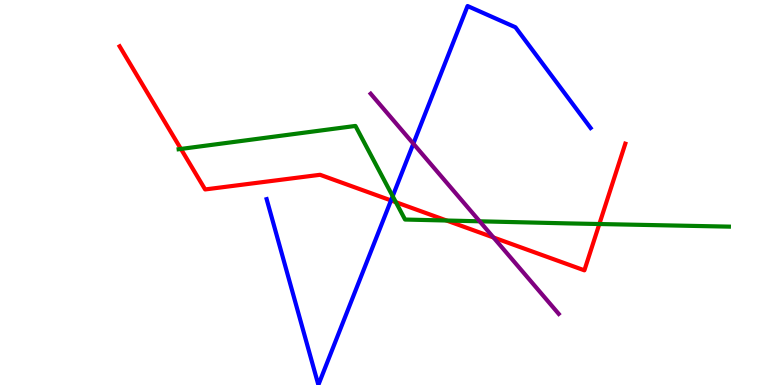[{'lines': ['blue', 'red'], 'intersections': [{'x': 5.05, 'y': 4.79}]}, {'lines': ['green', 'red'], 'intersections': [{'x': 2.33, 'y': 6.13}, {'x': 5.11, 'y': 4.75}, {'x': 5.76, 'y': 4.27}, {'x': 7.73, 'y': 4.18}]}, {'lines': ['purple', 'red'], 'intersections': [{'x': 6.37, 'y': 3.83}]}, {'lines': ['blue', 'green'], 'intersections': [{'x': 5.07, 'y': 4.9}]}, {'lines': ['blue', 'purple'], 'intersections': [{'x': 5.33, 'y': 6.27}]}, {'lines': ['green', 'purple'], 'intersections': [{'x': 6.19, 'y': 4.25}]}]